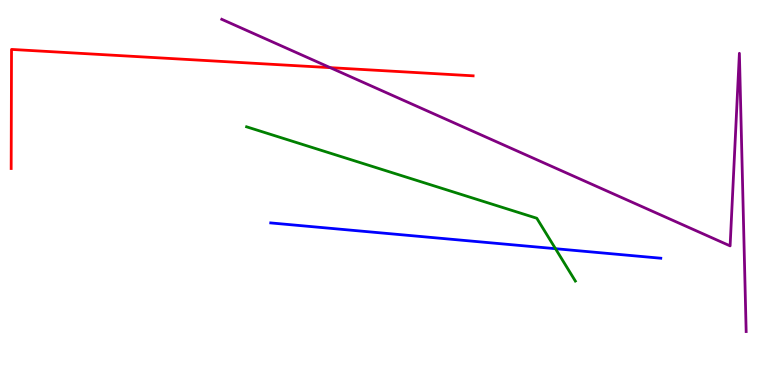[{'lines': ['blue', 'red'], 'intersections': []}, {'lines': ['green', 'red'], 'intersections': []}, {'lines': ['purple', 'red'], 'intersections': [{'x': 4.26, 'y': 8.24}]}, {'lines': ['blue', 'green'], 'intersections': [{'x': 7.17, 'y': 3.54}]}, {'lines': ['blue', 'purple'], 'intersections': []}, {'lines': ['green', 'purple'], 'intersections': []}]